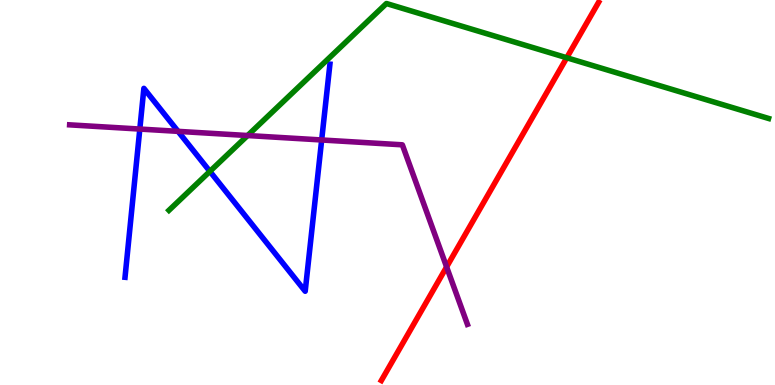[{'lines': ['blue', 'red'], 'intersections': []}, {'lines': ['green', 'red'], 'intersections': [{'x': 7.31, 'y': 8.5}]}, {'lines': ['purple', 'red'], 'intersections': [{'x': 5.76, 'y': 3.07}]}, {'lines': ['blue', 'green'], 'intersections': [{'x': 2.71, 'y': 5.55}]}, {'lines': ['blue', 'purple'], 'intersections': [{'x': 1.8, 'y': 6.65}, {'x': 2.3, 'y': 6.59}, {'x': 4.15, 'y': 6.36}]}, {'lines': ['green', 'purple'], 'intersections': [{'x': 3.19, 'y': 6.48}]}]